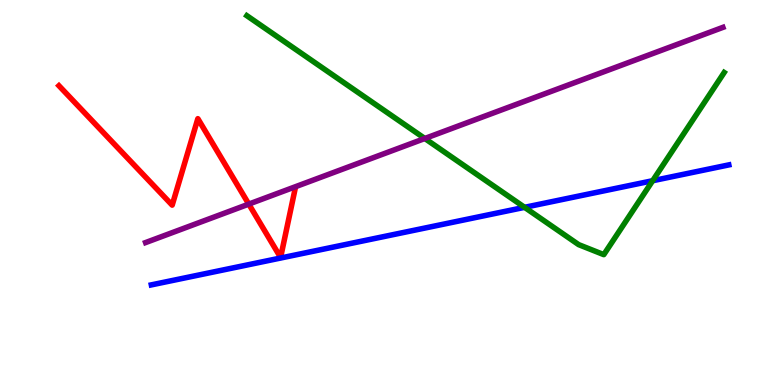[{'lines': ['blue', 'red'], 'intersections': []}, {'lines': ['green', 'red'], 'intersections': []}, {'lines': ['purple', 'red'], 'intersections': [{'x': 3.21, 'y': 4.7}]}, {'lines': ['blue', 'green'], 'intersections': [{'x': 6.77, 'y': 4.61}, {'x': 8.42, 'y': 5.31}]}, {'lines': ['blue', 'purple'], 'intersections': []}, {'lines': ['green', 'purple'], 'intersections': [{'x': 5.48, 'y': 6.4}]}]